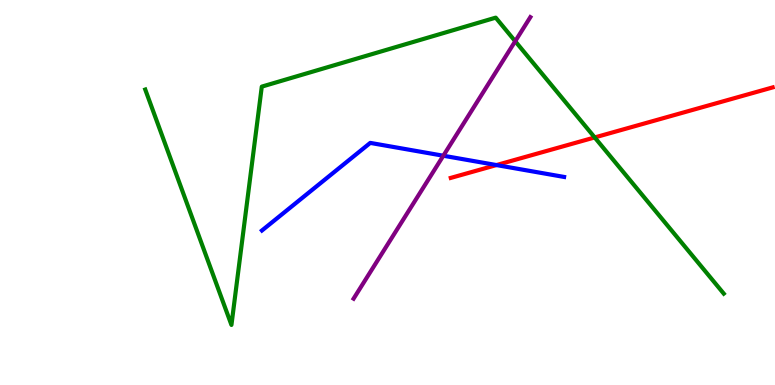[{'lines': ['blue', 'red'], 'intersections': [{'x': 6.41, 'y': 5.71}]}, {'lines': ['green', 'red'], 'intersections': [{'x': 7.67, 'y': 6.43}]}, {'lines': ['purple', 'red'], 'intersections': []}, {'lines': ['blue', 'green'], 'intersections': []}, {'lines': ['blue', 'purple'], 'intersections': [{'x': 5.72, 'y': 5.96}]}, {'lines': ['green', 'purple'], 'intersections': [{'x': 6.65, 'y': 8.93}]}]